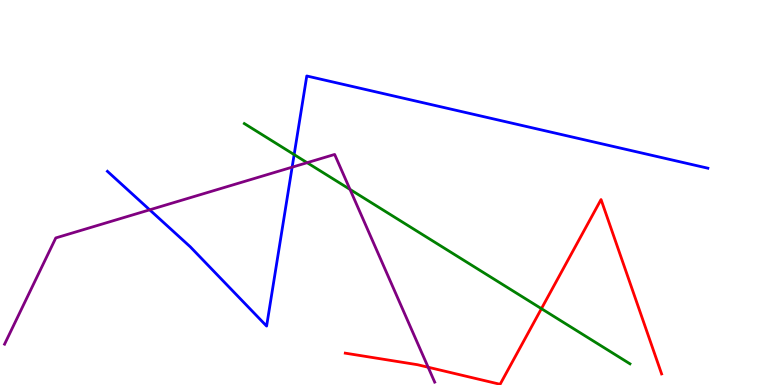[{'lines': ['blue', 'red'], 'intersections': []}, {'lines': ['green', 'red'], 'intersections': [{'x': 6.99, 'y': 1.98}]}, {'lines': ['purple', 'red'], 'intersections': [{'x': 5.52, 'y': 0.461}]}, {'lines': ['blue', 'green'], 'intersections': [{'x': 3.8, 'y': 5.98}]}, {'lines': ['blue', 'purple'], 'intersections': [{'x': 1.93, 'y': 4.55}, {'x': 3.77, 'y': 5.66}]}, {'lines': ['green', 'purple'], 'intersections': [{'x': 3.96, 'y': 5.77}, {'x': 4.52, 'y': 5.08}]}]